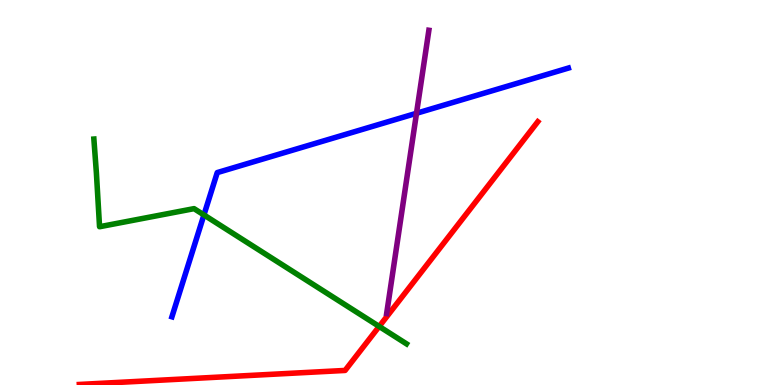[{'lines': ['blue', 'red'], 'intersections': []}, {'lines': ['green', 'red'], 'intersections': [{'x': 4.89, 'y': 1.52}]}, {'lines': ['purple', 'red'], 'intersections': []}, {'lines': ['blue', 'green'], 'intersections': [{'x': 2.63, 'y': 4.42}]}, {'lines': ['blue', 'purple'], 'intersections': [{'x': 5.37, 'y': 7.06}]}, {'lines': ['green', 'purple'], 'intersections': []}]